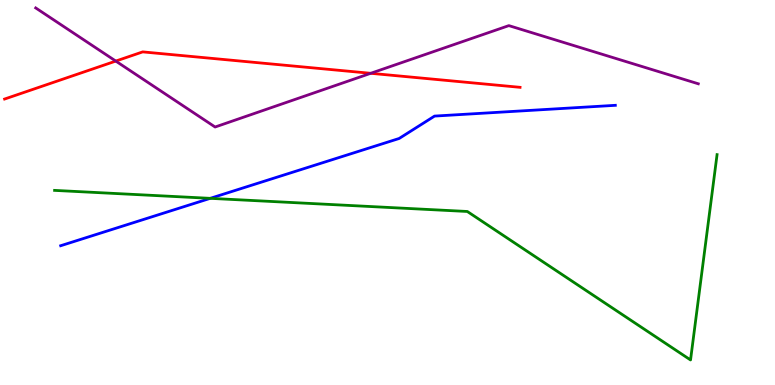[{'lines': ['blue', 'red'], 'intersections': []}, {'lines': ['green', 'red'], 'intersections': []}, {'lines': ['purple', 'red'], 'intersections': [{'x': 1.49, 'y': 8.41}, {'x': 4.78, 'y': 8.1}]}, {'lines': ['blue', 'green'], 'intersections': [{'x': 2.71, 'y': 4.85}]}, {'lines': ['blue', 'purple'], 'intersections': []}, {'lines': ['green', 'purple'], 'intersections': []}]